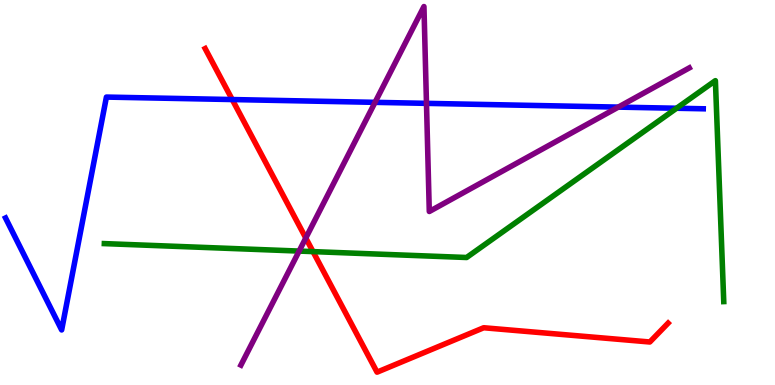[{'lines': ['blue', 'red'], 'intersections': [{'x': 3.0, 'y': 7.41}]}, {'lines': ['green', 'red'], 'intersections': [{'x': 4.04, 'y': 3.46}]}, {'lines': ['purple', 'red'], 'intersections': [{'x': 3.95, 'y': 3.82}]}, {'lines': ['blue', 'green'], 'intersections': [{'x': 8.73, 'y': 7.19}]}, {'lines': ['blue', 'purple'], 'intersections': [{'x': 4.84, 'y': 7.34}, {'x': 5.5, 'y': 7.32}, {'x': 7.98, 'y': 7.22}]}, {'lines': ['green', 'purple'], 'intersections': [{'x': 3.86, 'y': 3.48}]}]